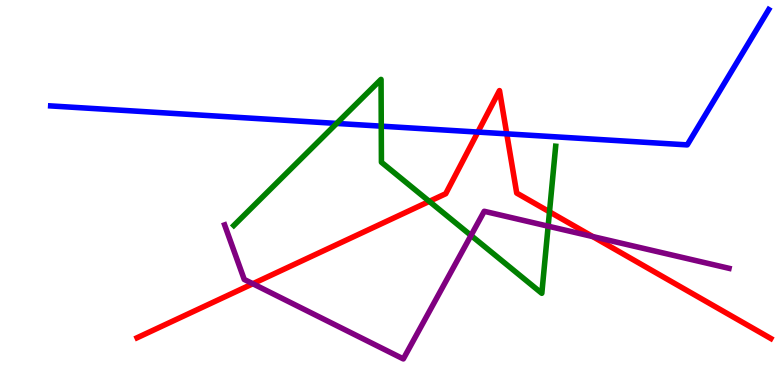[{'lines': ['blue', 'red'], 'intersections': [{'x': 6.17, 'y': 6.57}, {'x': 6.54, 'y': 6.52}]}, {'lines': ['green', 'red'], 'intersections': [{'x': 5.54, 'y': 4.77}, {'x': 7.09, 'y': 4.5}]}, {'lines': ['purple', 'red'], 'intersections': [{'x': 3.26, 'y': 2.63}, {'x': 7.65, 'y': 3.86}]}, {'lines': ['blue', 'green'], 'intersections': [{'x': 4.34, 'y': 6.79}, {'x': 4.92, 'y': 6.72}]}, {'lines': ['blue', 'purple'], 'intersections': []}, {'lines': ['green', 'purple'], 'intersections': [{'x': 6.08, 'y': 3.88}, {'x': 7.07, 'y': 4.13}]}]